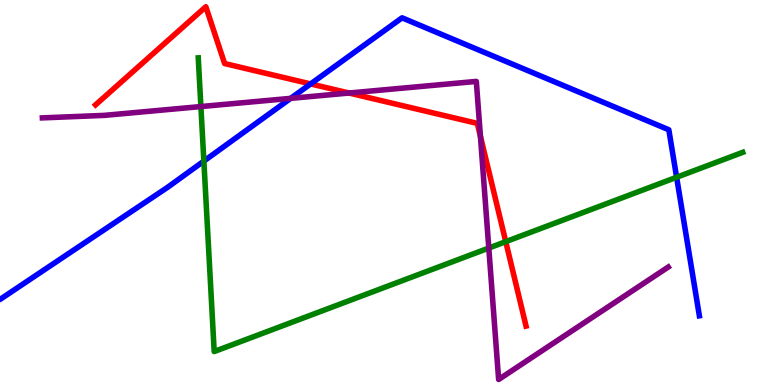[{'lines': ['blue', 'red'], 'intersections': [{'x': 4.01, 'y': 7.82}]}, {'lines': ['green', 'red'], 'intersections': [{'x': 6.53, 'y': 3.72}]}, {'lines': ['purple', 'red'], 'intersections': [{'x': 4.5, 'y': 7.58}, {'x': 6.2, 'y': 6.46}]}, {'lines': ['blue', 'green'], 'intersections': [{'x': 2.63, 'y': 5.82}, {'x': 8.73, 'y': 5.4}]}, {'lines': ['blue', 'purple'], 'intersections': [{'x': 3.75, 'y': 7.45}]}, {'lines': ['green', 'purple'], 'intersections': [{'x': 2.59, 'y': 7.23}, {'x': 6.31, 'y': 3.56}]}]